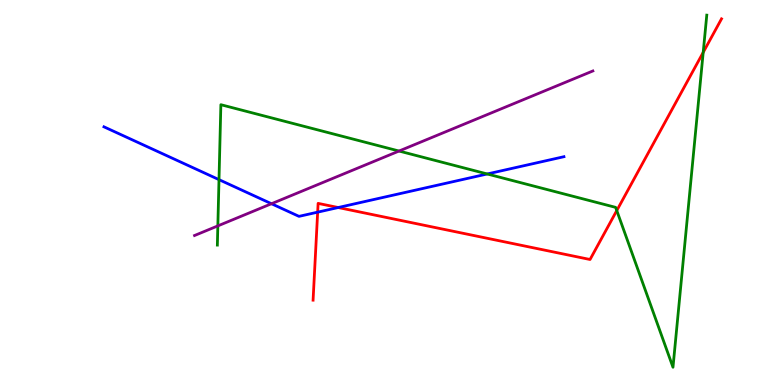[{'lines': ['blue', 'red'], 'intersections': [{'x': 4.1, 'y': 4.49}, {'x': 4.36, 'y': 4.61}]}, {'lines': ['green', 'red'], 'intersections': [{'x': 7.96, 'y': 4.53}, {'x': 9.07, 'y': 8.64}]}, {'lines': ['purple', 'red'], 'intersections': []}, {'lines': ['blue', 'green'], 'intersections': [{'x': 2.83, 'y': 5.33}, {'x': 6.29, 'y': 5.48}]}, {'lines': ['blue', 'purple'], 'intersections': [{'x': 3.5, 'y': 4.71}]}, {'lines': ['green', 'purple'], 'intersections': [{'x': 2.81, 'y': 4.13}, {'x': 5.15, 'y': 6.08}]}]